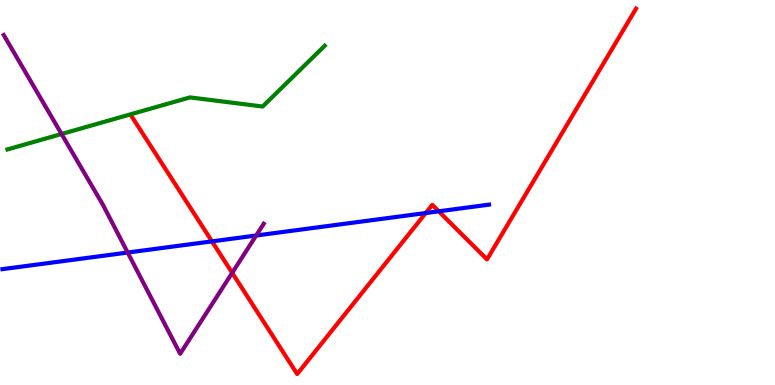[{'lines': ['blue', 'red'], 'intersections': [{'x': 2.74, 'y': 3.73}, {'x': 5.49, 'y': 4.47}, {'x': 5.66, 'y': 4.51}]}, {'lines': ['green', 'red'], 'intersections': []}, {'lines': ['purple', 'red'], 'intersections': [{'x': 3.0, 'y': 2.91}]}, {'lines': ['blue', 'green'], 'intersections': []}, {'lines': ['blue', 'purple'], 'intersections': [{'x': 1.65, 'y': 3.44}, {'x': 3.31, 'y': 3.88}]}, {'lines': ['green', 'purple'], 'intersections': [{'x': 0.794, 'y': 6.52}]}]